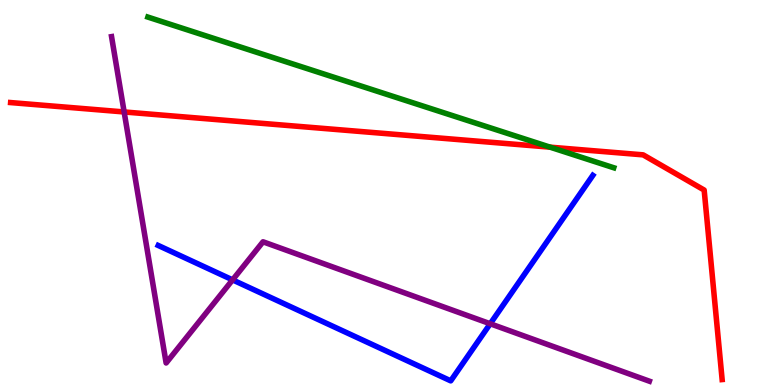[{'lines': ['blue', 'red'], 'intersections': []}, {'lines': ['green', 'red'], 'intersections': [{'x': 7.1, 'y': 6.18}]}, {'lines': ['purple', 'red'], 'intersections': [{'x': 1.6, 'y': 7.09}]}, {'lines': ['blue', 'green'], 'intersections': []}, {'lines': ['blue', 'purple'], 'intersections': [{'x': 3.0, 'y': 2.73}, {'x': 6.33, 'y': 1.59}]}, {'lines': ['green', 'purple'], 'intersections': []}]